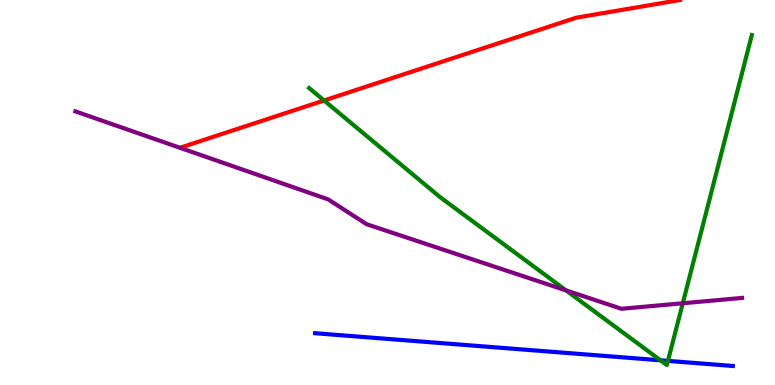[{'lines': ['blue', 'red'], 'intersections': []}, {'lines': ['green', 'red'], 'intersections': [{'x': 4.18, 'y': 7.39}]}, {'lines': ['purple', 'red'], 'intersections': []}, {'lines': ['blue', 'green'], 'intersections': [{'x': 8.52, 'y': 0.642}, {'x': 8.62, 'y': 0.626}]}, {'lines': ['blue', 'purple'], 'intersections': []}, {'lines': ['green', 'purple'], 'intersections': [{'x': 7.3, 'y': 2.46}, {'x': 8.81, 'y': 2.12}]}]